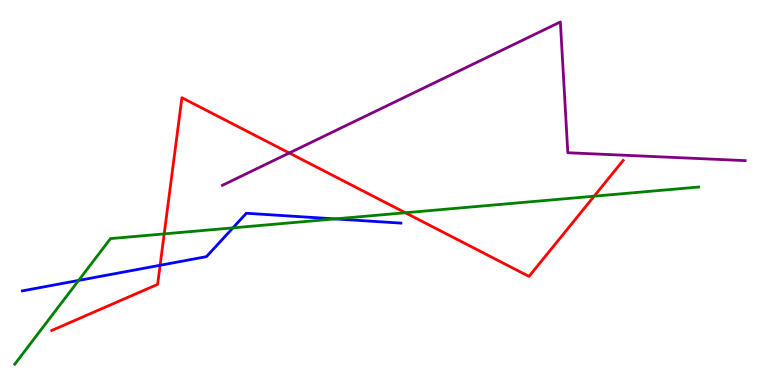[{'lines': ['blue', 'red'], 'intersections': [{'x': 2.07, 'y': 3.11}]}, {'lines': ['green', 'red'], 'intersections': [{'x': 2.12, 'y': 3.92}, {'x': 5.23, 'y': 4.47}, {'x': 7.67, 'y': 4.9}]}, {'lines': ['purple', 'red'], 'intersections': [{'x': 3.73, 'y': 6.03}]}, {'lines': ['blue', 'green'], 'intersections': [{'x': 1.01, 'y': 2.72}, {'x': 3.01, 'y': 4.08}, {'x': 4.32, 'y': 4.31}]}, {'lines': ['blue', 'purple'], 'intersections': []}, {'lines': ['green', 'purple'], 'intersections': []}]